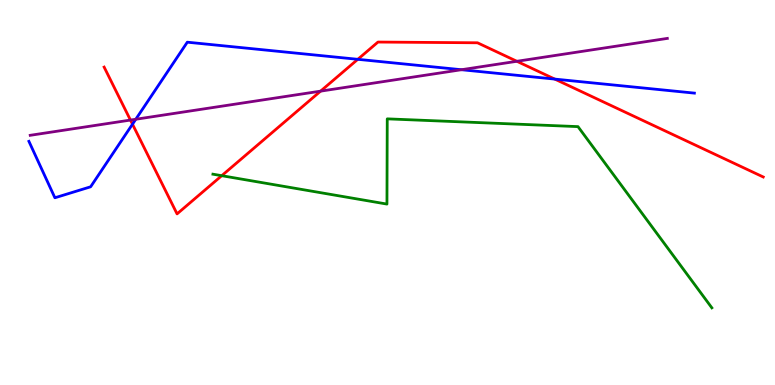[{'lines': ['blue', 'red'], 'intersections': [{'x': 1.71, 'y': 6.77}, {'x': 4.62, 'y': 8.46}, {'x': 7.16, 'y': 7.95}]}, {'lines': ['green', 'red'], 'intersections': [{'x': 2.86, 'y': 5.44}]}, {'lines': ['purple', 'red'], 'intersections': [{'x': 1.68, 'y': 6.88}, {'x': 4.14, 'y': 7.63}, {'x': 6.67, 'y': 8.41}]}, {'lines': ['blue', 'green'], 'intersections': []}, {'lines': ['blue', 'purple'], 'intersections': [{'x': 1.75, 'y': 6.9}, {'x': 5.95, 'y': 8.19}]}, {'lines': ['green', 'purple'], 'intersections': []}]